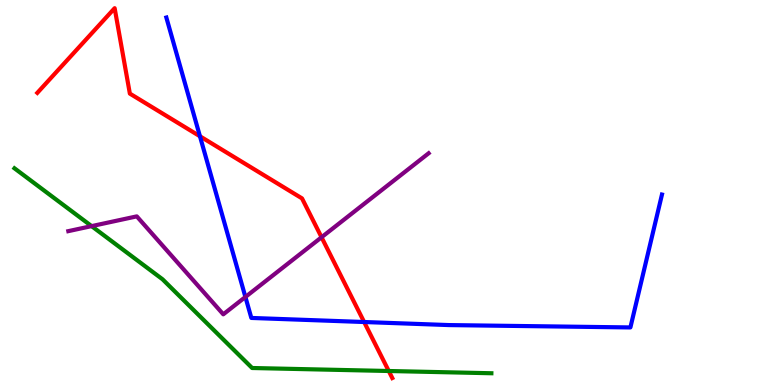[{'lines': ['blue', 'red'], 'intersections': [{'x': 2.58, 'y': 6.46}, {'x': 4.7, 'y': 1.64}]}, {'lines': ['green', 'red'], 'intersections': [{'x': 5.02, 'y': 0.364}]}, {'lines': ['purple', 'red'], 'intersections': [{'x': 4.15, 'y': 3.84}]}, {'lines': ['blue', 'green'], 'intersections': []}, {'lines': ['blue', 'purple'], 'intersections': [{'x': 3.17, 'y': 2.29}]}, {'lines': ['green', 'purple'], 'intersections': [{'x': 1.18, 'y': 4.13}]}]